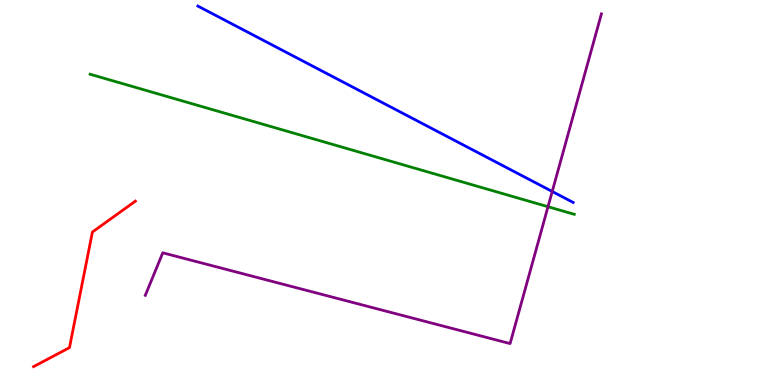[{'lines': ['blue', 'red'], 'intersections': []}, {'lines': ['green', 'red'], 'intersections': []}, {'lines': ['purple', 'red'], 'intersections': []}, {'lines': ['blue', 'green'], 'intersections': []}, {'lines': ['blue', 'purple'], 'intersections': [{'x': 7.13, 'y': 5.03}]}, {'lines': ['green', 'purple'], 'intersections': [{'x': 7.07, 'y': 4.63}]}]